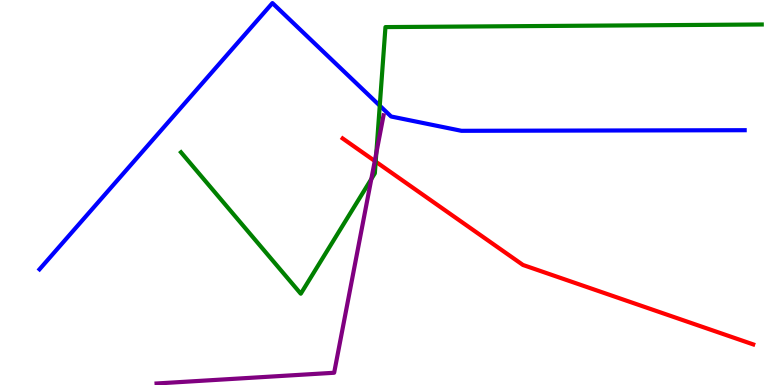[{'lines': ['blue', 'red'], 'intersections': []}, {'lines': ['green', 'red'], 'intersections': [{'x': 4.85, 'y': 5.8}]}, {'lines': ['purple', 'red'], 'intersections': [{'x': 4.84, 'y': 5.82}]}, {'lines': ['blue', 'green'], 'intersections': [{'x': 4.9, 'y': 7.26}]}, {'lines': ['blue', 'purple'], 'intersections': []}, {'lines': ['green', 'purple'], 'intersections': [{'x': 4.79, 'y': 5.35}, {'x': 4.86, 'y': 6.03}]}]